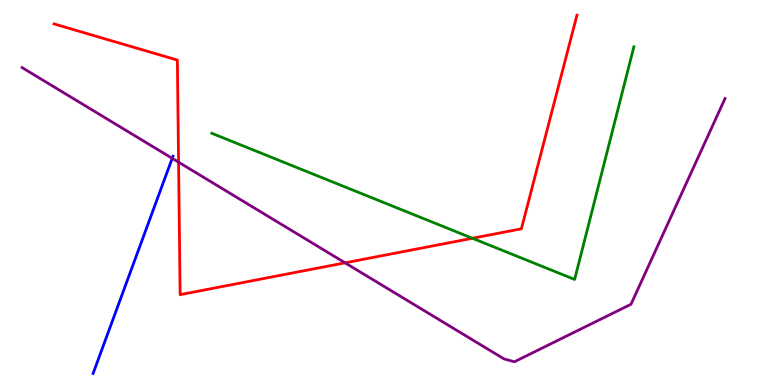[{'lines': ['blue', 'red'], 'intersections': []}, {'lines': ['green', 'red'], 'intersections': [{'x': 6.1, 'y': 3.81}]}, {'lines': ['purple', 'red'], 'intersections': [{'x': 2.3, 'y': 5.79}, {'x': 4.45, 'y': 3.17}]}, {'lines': ['blue', 'green'], 'intersections': []}, {'lines': ['blue', 'purple'], 'intersections': [{'x': 2.22, 'y': 5.89}]}, {'lines': ['green', 'purple'], 'intersections': []}]